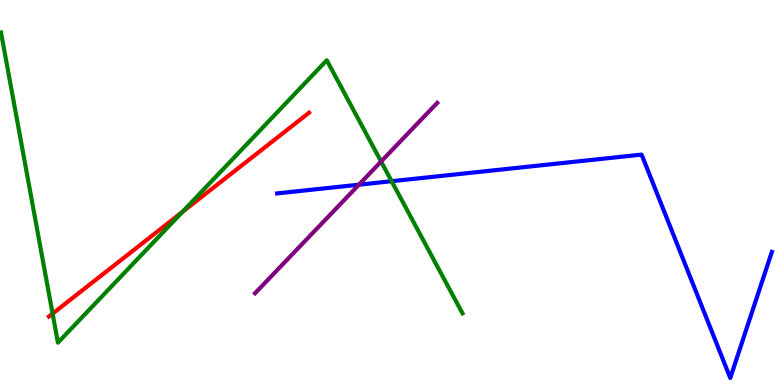[{'lines': ['blue', 'red'], 'intersections': []}, {'lines': ['green', 'red'], 'intersections': [{'x': 0.679, 'y': 1.85}, {'x': 2.35, 'y': 4.49}]}, {'lines': ['purple', 'red'], 'intersections': []}, {'lines': ['blue', 'green'], 'intersections': [{'x': 5.05, 'y': 5.29}]}, {'lines': ['blue', 'purple'], 'intersections': [{'x': 4.63, 'y': 5.2}]}, {'lines': ['green', 'purple'], 'intersections': [{'x': 4.92, 'y': 5.8}]}]